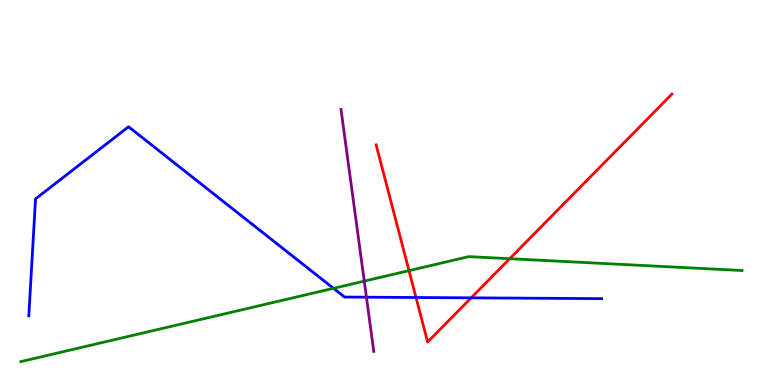[{'lines': ['blue', 'red'], 'intersections': [{'x': 5.37, 'y': 2.27}, {'x': 6.08, 'y': 2.26}]}, {'lines': ['green', 'red'], 'intersections': [{'x': 5.28, 'y': 2.97}, {'x': 6.58, 'y': 3.28}]}, {'lines': ['purple', 'red'], 'intersections': []}, {'lines': ['blue', 'green'], 'intersections': [{'x': 4.3, 'y': 2.51}]}, {'lines': ['blue', 'purple'], 'intersections': [{'x': 4.73, 'y': 2.28}]}, {'lines': ['green', 'purple'], 'intersections': [{'x': 4.7, 'y': 2.7}]}]